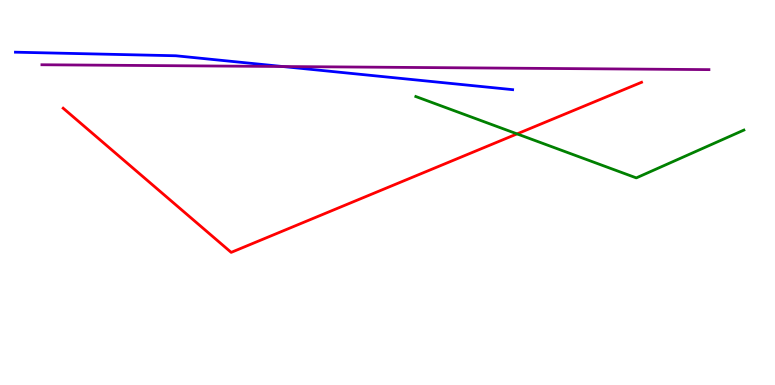[{'lines': ['blue', 'red'], 'intersections': []}, {'lines': ['green', 'red'], 'intersections': [{'x': 6.67, 'y': 6.52}]}, {'lines': ['purple', 'red'], 'intersections': []}, {'lines': ['blue', 'green'], 'intersections': []}, {'lines': ['blue', 'purple'], 'intersections': [{'x': 3.65, 'y': 8.27}]}, {'lines': ['green', 'purple'], 'intersections': []}]